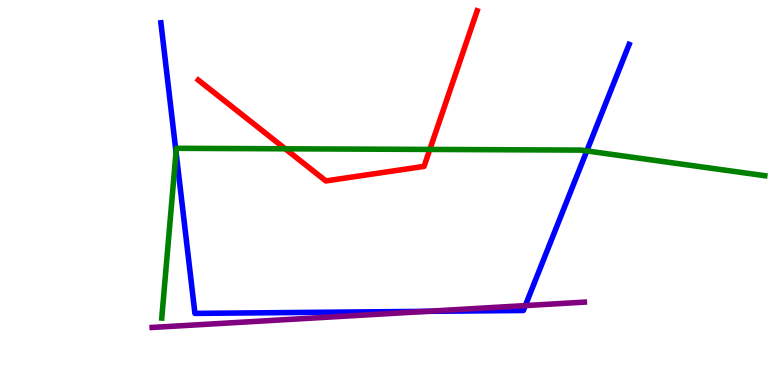[{'lines': ['blue', 'red'], 'intersections': []}, {'lines': ['green', 'red'], 'intersections': [{'x': 3.68, 'y': 6.14}, {'x': 5.55, 'y': 6.12}]}, {'lines': ['purple', 'red'], 'intersections': []}, {'lines': ['blue', 'green'], 'intersections': [{'x': 2.27, 'y': 6.05}, {'x': 7.57, 'y': 6.08}]}, {'lines': ['blue', 'purple'], 'intersections': [{'x': 5.51, 'y': 1.91}, {'x': 6.78, 'y': 2.06}]}, {'lines': ['green', 'purple'], 'intersections': []}]